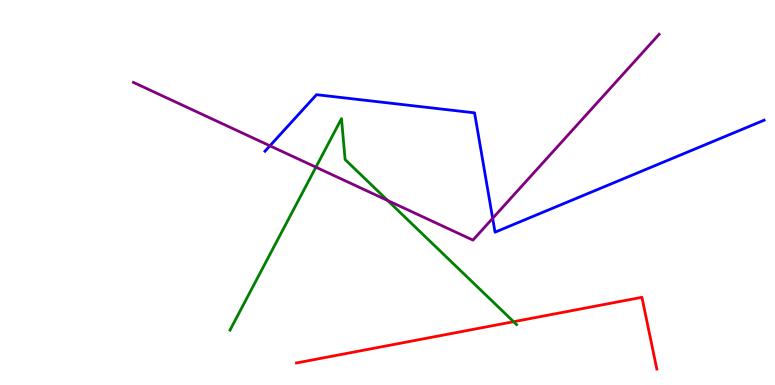[{'lines': ['blue', 'red'], 'intersections': []}, {'lines': ['green', 'red'], 'intersections': [{'x': 6.63, 'y': 1.64}]}, {'lines': ['purple', 'red'], 'intersections': []}, {'lines': ['blue', 'green'], 'intersections': []}, {'lines': ['blue', 'purple'], 'intersections': [{'x': 3.48, 'y': 6.21}, {'x': 6.36, 'y': 4.33}]}, {'lines': ['green', 'purple'], 'intersections': [{'x': 4.08, 'y': 5.66}, {'x': 5.0, 'y': 4.79}]}]